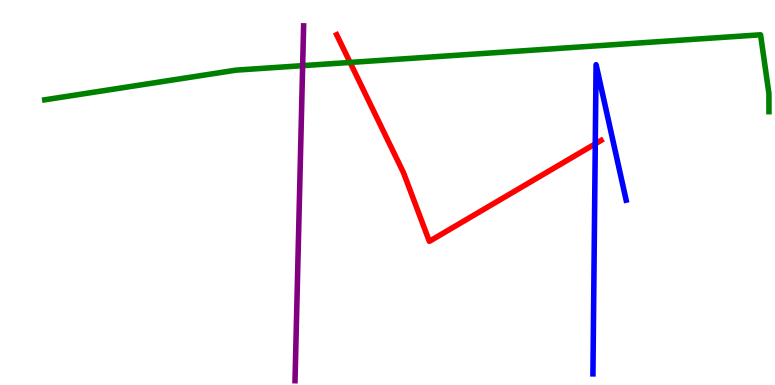[{'lines': ['blue', 'red'], 'intersections': [{'x': 7.68, 'y': 6.26}]}, {'lines': ['green', 'red'], 'intersections': [{'x': 4.52, 'y': 8.38}]}, {'lines': ['purple', 'red'], 'intersections': []}, {'lines': ['blue', 'green'], 'intersections': []}, {'lines': ['blue', 'purple'], 'intersections': []}, {'lines': ['green', 'purple'], 'intersections': [{'x': 3.91, 'y': 8.29}]}]